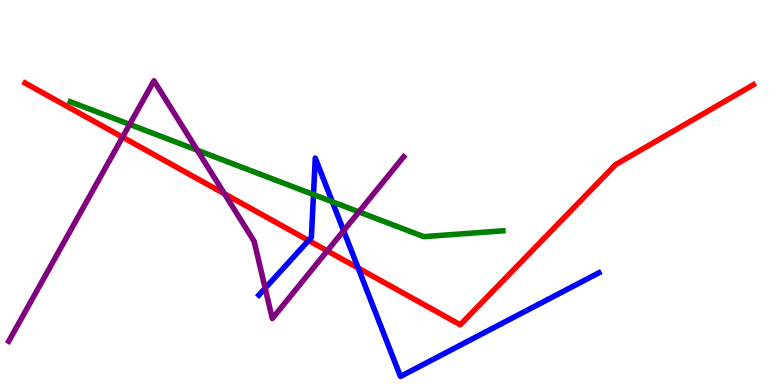[{'lines': ['blue', 'red'], 'intersections': [{'x': 3.98, 'y': 3.75}, {'x': 4.62, 'y': 3.04}]}, {'lines': ['green', 'red'], 'intersections': []}, {'lines': ['purple', 'red'], 'intersections': [{'x': 1.58, 'y': 6.44}, {'x': 2.9, 'y': 4.97}, {'x': 4.22, 'y': 3.48}]}, {'lines': ['blue', 'green'], 'intersections': [{'x': 4.04, 'y': 4.95}, {'x': 4.29, 'y': 4.76}]}, {'lines': ['blue', 'purple'], 'intersections': [{'x': 3.42, 'y': 2.51}, {'x': 4.43, 'y': 4.01}]}, {'lines': ['green', 'purple'], 'intersections': [{'x': 1.67, 'y': 6.77}, {'x': 2.55, 'y': 6.1}, {'x': 4.63, 'y': 4.5}]}]